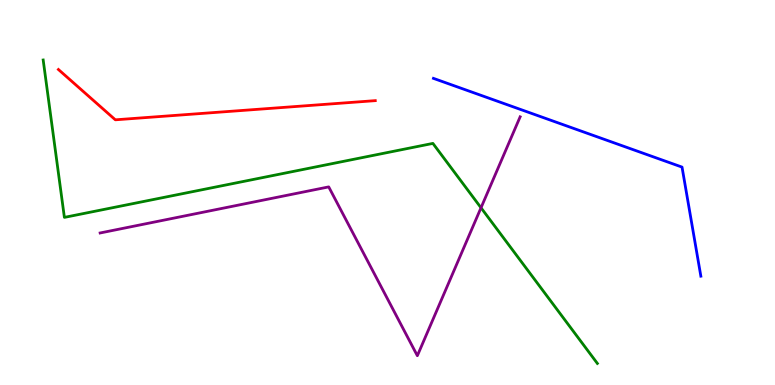[{'lines': ['blue', 'red'], 'intersections': []}, {'lines': ['green', 'red'], 'intersections': []}, {'lines': ['purple', 'red'], 'intersections': []}, {'lines': ['blue', 'green'], 'intersections': []}, {'lines': ['blue', 'purple'], 'intersections': []}, {'lines': ['green', 'purple'], 'intersections': [{'x': 6.21, 'y': 4.6}]}]